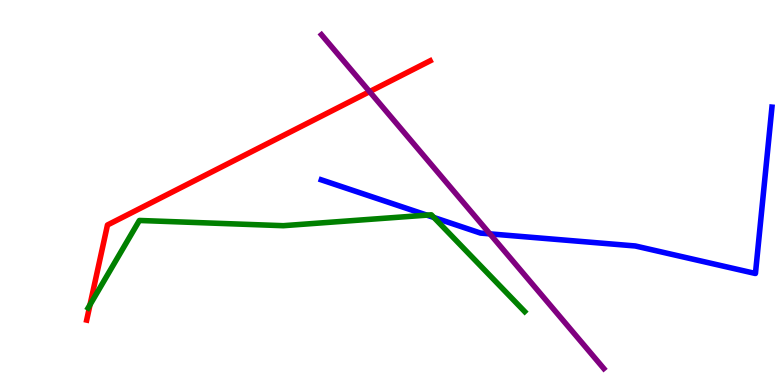[{'lines': ['blue', 'red'], 'intersections': []}, {'lines': ['green', 'red'], 'intersections': [{'x': 1.16, 'y': 2.09}]}, {'lines': ['purple', 'red'], 'intersections': [{'x': 4.77, 'y': 7.62}]}, {'lines': ['blue', 'green'], 'intersections': [{'x': 5.51, 'y': 4.41}, {'x': 5.6, 'y': 4.35}]}, {'lines': ['blue', 'purple'], 'intersections': [{'x': 6.32, 'y': 3.93}]}, {'lines': ['green', 'purple'], 'intersections': []}]